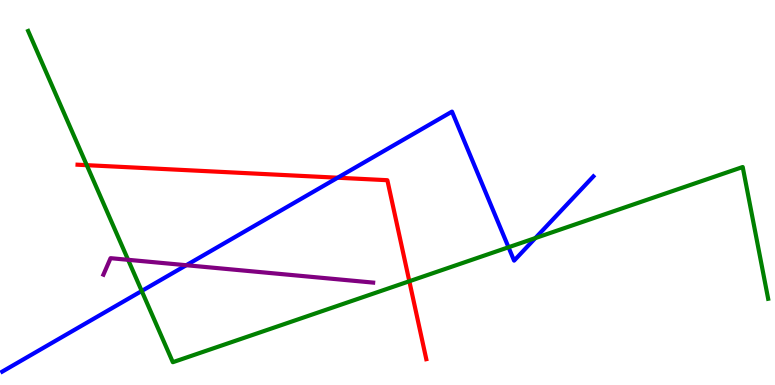[{'lines': ['blue', 'red'], 'intersections': [{'x': 4.36, 'y': 5.38}]}, {'lines': ['green', 'red'], 'intersections': [{'x': 1.12, 'y': 5.71}, {'x': 5.28, 'y': 2.69}]}, {'lines': ['purple', 'red'], 'intersections': []}, {'lines': ['blue', 'green'], 'intersections': [{'x': 1.83, 'y': 2.44}, {'x': 6.56, 'y': 3.58}, {'x': 6.91, 'y': 3.82}]}, {'lines': ['blue', 'purple'], 'intersections': [{'x': 2.4, 'y': 3.11}]}, {'lines': ['green', 'purple'], 'intersections': [{'x': 1.65, 'y': 3.25}]}]